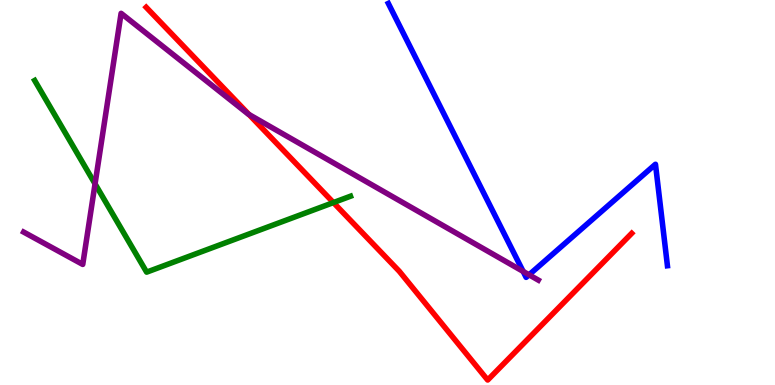[{'lines': ['blue', 'red'], 'intersections': []}, {'lines': ['green', 'red'], 'intersections': [{'x': 4.3, 'y': 4.74}]}, {'lines': ['purple', 'red'], 'intersections': [{'x': 3.21, 'y': 7.03}]}, {'lines': ['blue', 'green'], 'intersections': []}, {'lines': ['blue', 'purple'], 'intersections': [{'x': 6.75, 'y': 2.95}, {'x': 6.83, 'y': 2.86}]}, {'lines': ['green', 'purple'], 'intersections': [{'x': 1.23, 'y': 5.22}]}]